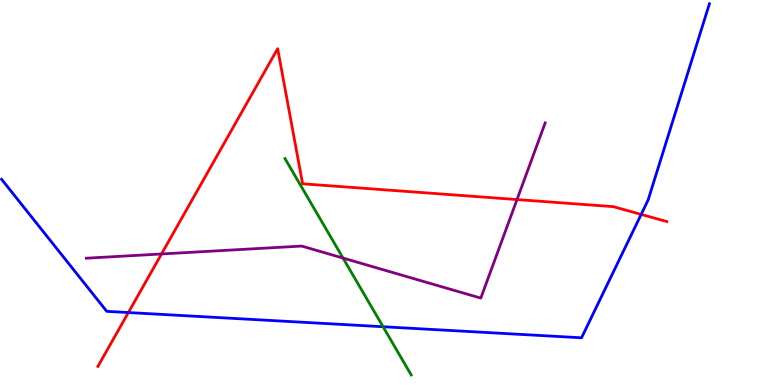[{'lines': ['blue', 'red'], 'intersections': [{'x': 1.66, 'y': 1.88}, {'x': 8.27, 'y': 4.43}]}, {'lines': ['green', 'red'], 'intersections': []}, {'lines': ['purple', 'red'], 'intersections': [{'x': 2.08, 'y': 3.4}, {'x': 6.67, 'y': 4.82}]}, {'lines': ['blue', 'green'], 'intersections': [{'x': 4.94, 'y': 1.51}]}, {'lines': ['blue', 'purple'], 'intersections': []}, {'lines': ['green', 'purple'], 'intersections': [{'x': 4.43, 'y': 3.3}]}]